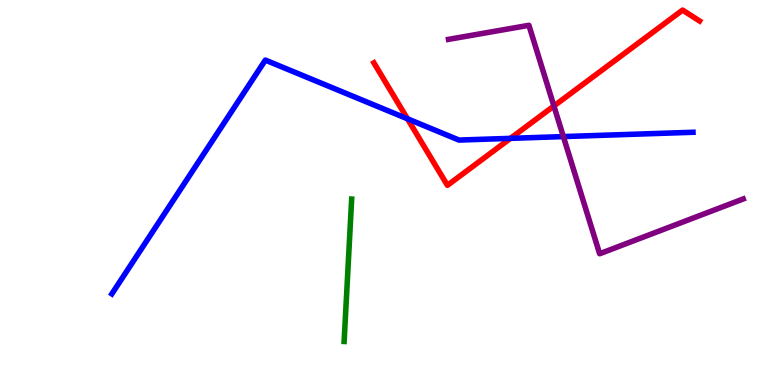[{'lines': ['blue', 'red'], 'intersections': [{'x': 5.26, 'y': 6.91}, {'x': 6.59, 'y': 6.41}]}, {'lines': ['green', 'red'], 'intersections': []}, {'lines': ['purple', 'red'], 'intersections': [{'x': 7.15, 'y': 7.25}]}, {'lines': ['blue', 'green'], 'intersections': []}, {'lines': ['blue', 'purple'], 'intersections': [{'x': 7.27, 'y': 6.45}]}, {'lines': ['green', 'purple'], 'intersections': []}]